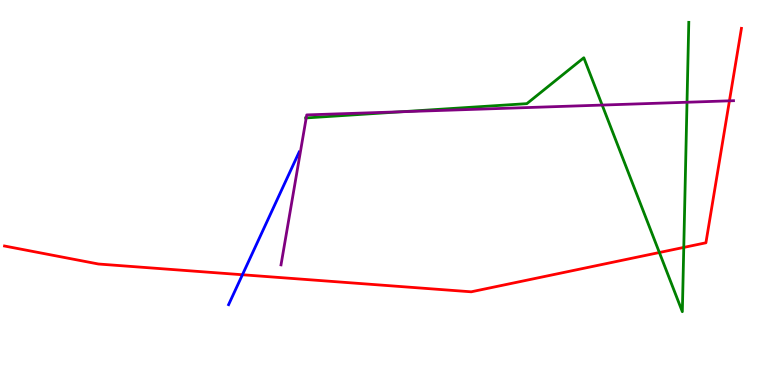[{'lines': ['blue', 'red'], 'intersections': [{'x': 3.13, 'y': 2.86}]}, {'lines': ['green', 'red'], 'intersections': [{'x': 8.51, 'y': 3.44}, {'x': 8.82, 'y': 3.57}]}, {'lines': ['purple', 'red'], 'intersections': [{'x': 9.41, 'y': 7.38}]}, {'lines': ['blue', 'green'], 'intersections': []}, {'lines': ['blue', 'purple'], 'intersections': []}, {'lines': ['green', 'purple'], 'intersections': [{'x': 3.95, 'y': 6.94}, {'x': 5.18, 'y': 7.1}, {'x': 7.77, 'y': 7.27}, {'x': 8.86, 'y': 7.34}]}]